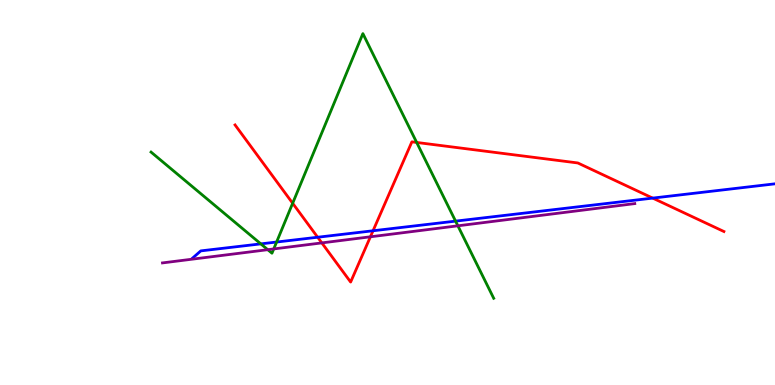[{'lines': ['blue', 'red'], 'intersections': [{'x': 4.1, 'y': 3.84}, {'x': 4.81, 'y': 4.01}, {'x': 8.42, 'y': 4.85}]}, {'lines': ['green', 'red'], 'intersections': [{'x': 3.78, 'y': 4.72}, {'x': 5.38, 'y': 6.3}]}, {'lines': ['purple', 'red'], 'intersections': [{'x': 4.15, 'y': 3.69}, {'x': 4.78, 'y': 3.85}]}, {'lines': ['blue', 'green'], 'intersections': [{'x': 3.37, 'y': 3.67}, {'x': 3.57, 'y': 3.71}, {'x': 5.88, 'y': 4.26}]}, {'lines': ['blue', 'purple'], 'intersections': []}, {'lines': ['green', 'purple'], 'intersections': [{'x': 3.45, 'y': 3.51}, {'x': 3.53, 'y': 3.53}, {'x': 5.91, 'y': 4.13}]}]